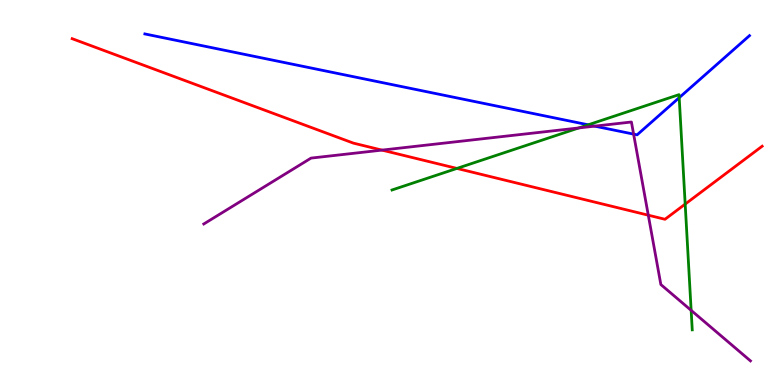[{'lines': ['blue', 'red'], 'intersections': []}, {'lines': ['green', 'red'], 'intersections': [{'x': 5.9, 'y': 5.63}, {'x': 8.84, 'y': 4.7}]}, {'lines': ['purple', 'red'], 'intersections': [{'x': 4.93, 'y': 6.1}, {'x': 8.37, 'y': 4.41}]}, {'lines': ['blue', 'green'], 'intersections': [{'x': 7.59, 'y': 6.76}, {'x': 8.76, 'y': 7.46}]}, {'lines': ['blue', 'purple'], 'intersections': [{'x': 7.67, 'y': 6.72}, {'x': 8.18, 'y': 6.52}]}, {'lines': ['green', 'purple'], 'intersections': [{'x': 7.47, 'y': 6.68}, {'x': 8.92, 'y': 1.94}]}]